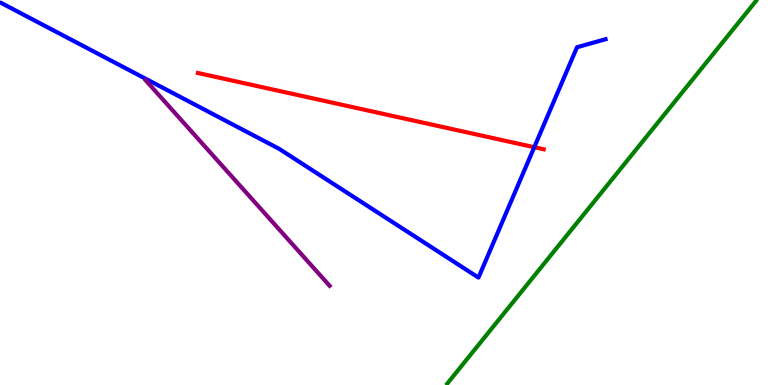[{'lines': ['blue', 'red'], 'intersections': [{'x': 6.89, 'y': 6.18}]}, {'lines': ['green', 'red'], 'intersections': []}, {'lines': ['purple', 'red'], 'intersections': []}, {'lines': ['blue', 'green'], 'intersections': []}, {'lines': ['blue', 'purple'], 'intersections': []}, {'lines': ['green', 'purple'], 'intersections': []}]